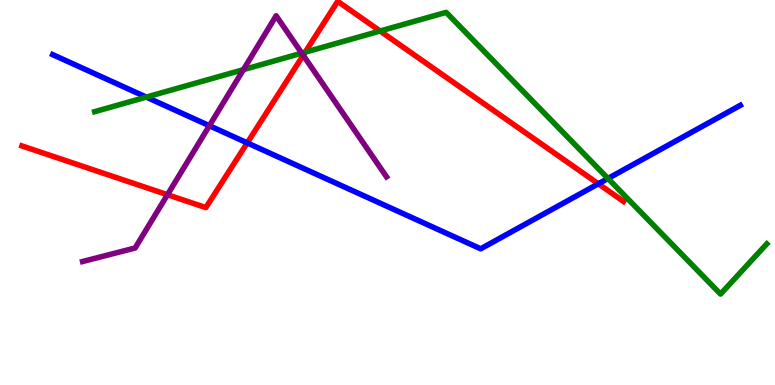[{'lines': ['blue', 'red'], 'intersections': [{'x': 3.19, 'y': 6.29}, {'x': 7.72, 'y': 5.23}]}, {'lines': ['green', 'red'], 'intersections': [{'x': 3.94, 'y': 8.64}, {'x': 4.9, 'y': 9.19}]}, {'lines': ['purple', 'red'], 'intersections': [{'x': 2.16, 'y': 4.94}, {'x': 3.91, 'y': 8.56}]}, {'lines': ['blue', 'green'], 'intersections': [{'x': 1.89, 'y': 7.48}, {'x': 7.84, 'y': 5.36}]}, {'lines': ['blue', 'purple'], 'intersections': [{'x': 2.7, 'y': 6.73}]}, {'lines': ['green', 'purple'], 'intersections': [{'x': 3.14, 'y': 8.19}, {'x': 3.89, 'y': 8.62}]}]